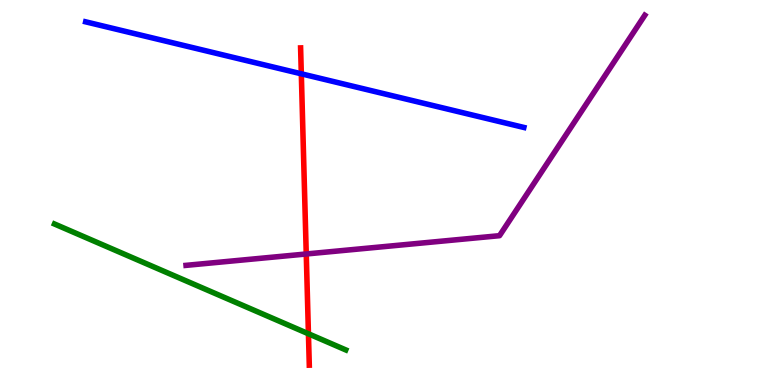[{'lines': ['blue', 'red'], 'intersections': [{'x': 3.89, 'y': 8.08}]}, {'lines': ['green', 'red'], 'intersections': [{'x': 3.98, 'y': 1.33}]}, {'lines': ['purple', 'red'], 'intersections': [{'x': 3.95, 'y': 3.4}]}, {'lines': ['blue', 'green'], 'intersections': []}, {'lines': ['blue', 'purple'], 'intersections': []}, {'lines': ['green', 'purple'], 'intersections': []}]